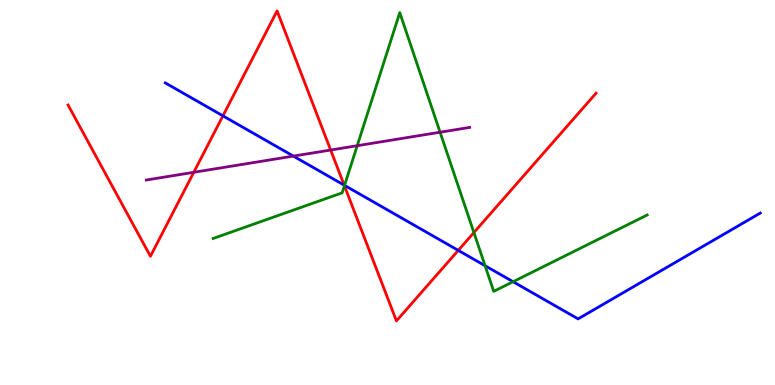[{'lines': ['blue', 'red'], 'intersections': [{'x': 2.88, 'y': 6.99}, {'x': 4.44, 'y': 5.19}, {'x': 5.91, 'y': 3.5}]}, {'lines': ['green', 'red'], 'intersections': [{'x': 4.44, 'y': 5.17}, {'x': 6.11, 'y': 3.96}]}, {'lines': ['purple', 'red'], 'intersections': [{'x': 2.5, 'y': 5.52}, {'x': 4.27, 'y': 6.1}]}, {'lines': ['blue', 'green'], 'intersections': [{'x': 4.45, 'y': 5.19}, {'x': 6.26, 'y': 3.1}, {'x': 6.62, 'y': 2.68}]}, {'lines': ['blue', 'purple'], 'intersections': [{'x': 3.79, 'y': 5.95}]}, {'lines': ['green', 'purple'], 'intersections': [{'x': 4.61, 'y': 6.22}, {'x': 5.68, 'y': 6.57}]}]